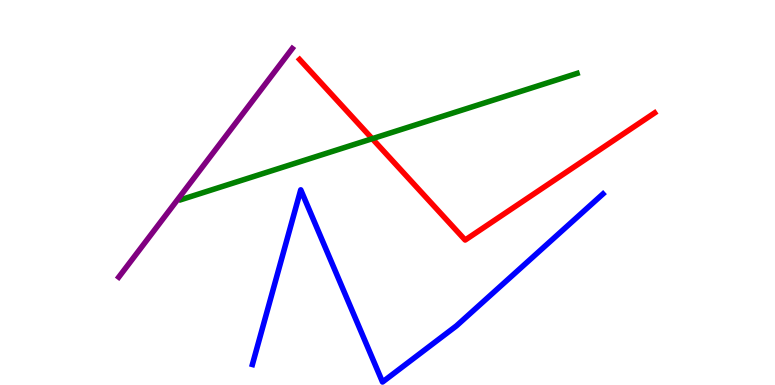[{'lines': ['blue', 'red'], 'intersections': []}, {'lines': ['green', 'red'], 'intersections': [{'x': 4.8, 'y': 6.4}]}, {'lines': ['purple', 'red'], 'intersections': []}, {'lines': ['blue', 'green'], 'intersections': []}, {'lines': ['blue', 'purple'], 'intersections': []}, {'lines': ['green', 'purple'], 'intersections': []}]